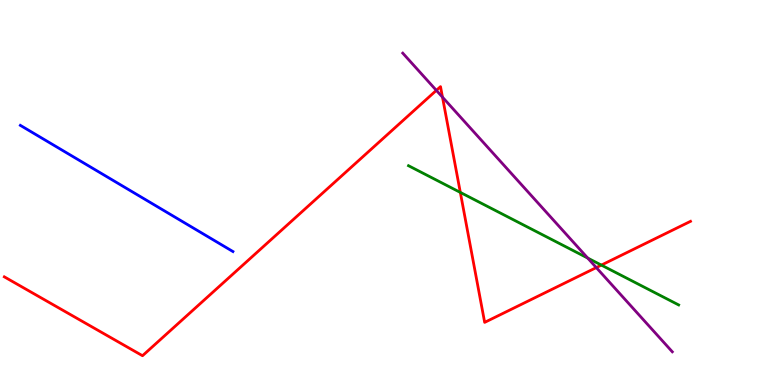[{'lines': ['blue', 'red'], 'intersections': []}, {'lines': ['green', 'red'], 'intersections': [{'x': 5.94, 'y': 5.0}, {'x': 7.76, 'y': 3.11}]}, {'lines': ['purple', 'red'], 'intersections': [{'x': 5.63, 'y': 7.65}, {'x': 5.71, 'y': 7.48}, {'x': 7.69, 'y': 3.05}]}, {'lines': ['blue', 'green'], 'intersections': []}, {'lines': ['blue', 'purple'], 'intersections': []}, {'lines': ['green', 'purple'], 'intersections': [{'x': 7.58, 'y': 3.3}]}]